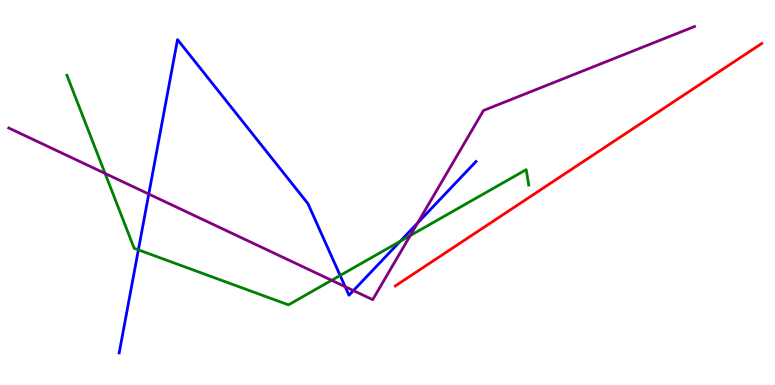[{'lines': ['blue', 'red'], 'intersections': []}, {'lines': ['green', 'red'], 'intersections': []}, {'lines': ['purple', 'red'], 'intersections': []}, {'lines': ['blue', 'green'], 'intersections': [{'x': 1.79, 'y': 3.51}, {'x': 4.39, 'y': 2.85}, {'x': 5.16, 'y': 3.73}]}, {'lines': ['blue', 'purple'], 'intersections': [{'x': 1.92, 'y': 4.96}, {'x': 4.45, 'y': 2.55}, {'x': 4.56, 'y': 2.45}, {'x': 5.39, 'y': 4.21}]}, {'lines': ['green', 'purple'], 'intersections': [{'x': 1.36, 'y': 5.5}, {'x': 4.28, 'y': 2.72}, {'x': 5.29, 'y': 3.88}]}]